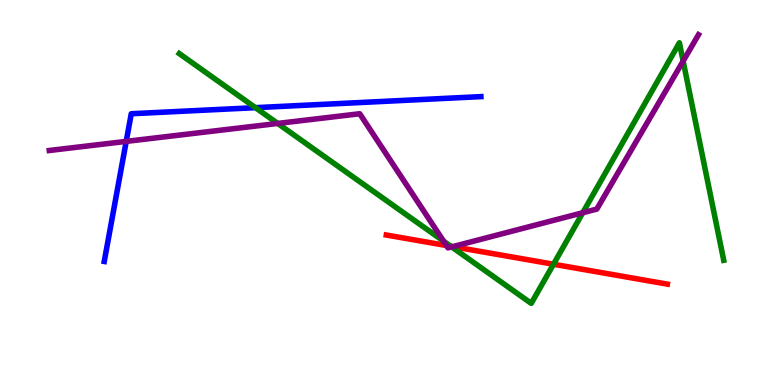[{'lines': ['blue', 'red'], 'intersections': []}, {'lines': ['green', 'red'], 'intersections': [{'x': 5.82, 'y': 3.6}, {'x': 7.14, 'y': 3.14}]}, {'lines': ['purple', 'red'], 'intersections': [{'x': 5.76, 'y': 3.62}, {'x': 5.84, 'y': 3.59}]}, {'lines': ['blue', 'green'], 'intersections': [{'x': 3.3, 'y': 7.2}]}, {'lines': ['blue', 'purple'], 'intersections': [{'x': 1.63, 'y': 6.33}]}, {'lines': ['green', 'purple'], 'intersections': [{'x': 3.58, 'y': 6.79}, {'x': 5.72, 'y': 3.74}, {'x': 5.83, 'y': 3.59}, {'x': 7.52, 'y': 4.47}, {'x': 8.81, 'y': 8.41}]}]